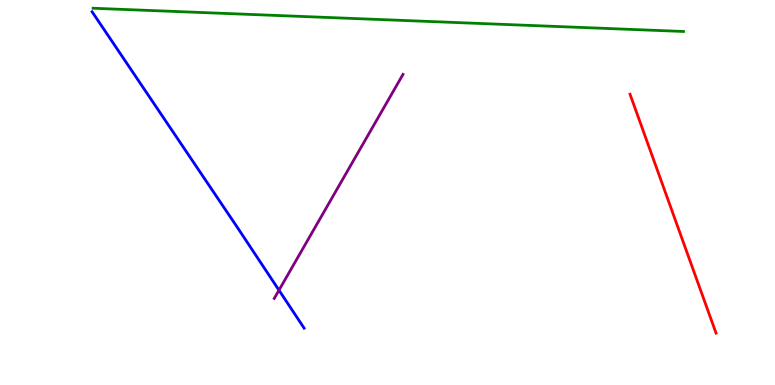[{'lines': ['blue', 'red'], 'intersections': []}, {'lines': ['green', 'red'], 'intersections': []}, {'lines': ['purple', 'red'], 'intersections': []}, {'lines': ['blue', 'green'], 'intersections': []}, {'lines': ['blue', 'purple'], 'intersections': [{'x': 3.6, 'y': 2.46}]}, {'lines': ['green', 'purple'], 'intersections': []}]